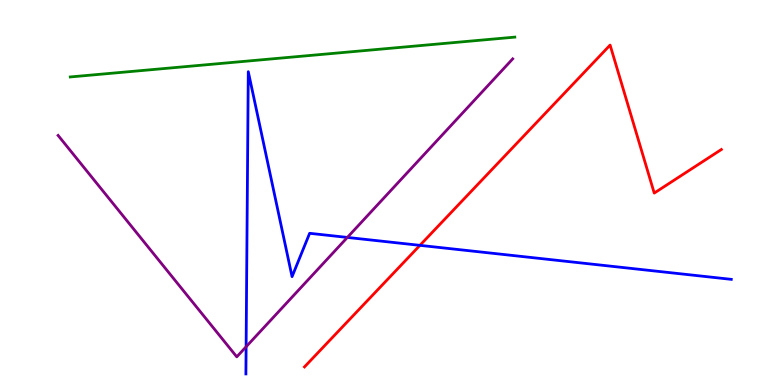[{'lines': ['blue', 'red'], 'intersections': [{'x': 5.42, 'y': 3.63}]}, {'lines': ['green', 'red'], 'intersections': []}, {'lines': ['purple', 'red'], 'intersections': []}, {'lines': ['blue', 'green'], 'intersections': []}, {'lines': ['blue', 'purple'], 'intersections': [{'x': 3.18, 'y': 0.993}, {'x': 4.48, 'y': 3.83}]}, {'lines': ['green', 'purple'], 'intersections': []}]